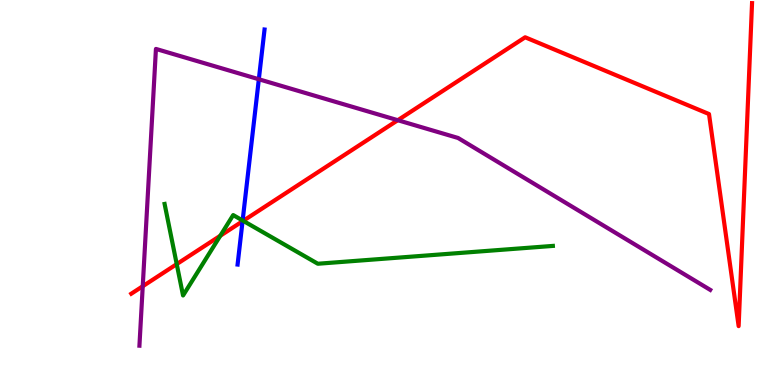[{'lines': ['blue', 'red'], 'intersections': [{'x': 3.13, 'y': 4.25}]}, {'lines': ['green', 'red'], 'intersections': [{'x': 2.28, 'y': 3.14}, {'x': 2.84, 'y': 3.88}, {'x': 3.14, 'y': 4.26}]}, {'lines': ['purple', 'red'], 'intersections': [{'x': 1.84, 'y': 2.57}, {'x': 5.13, 'y': 6.88}]}, {'lines': ['blue', 'green'], 'intersections': [{'x': 3.13, 'y': 4.27}]}, {'lines': ['blue', 'purple'], 'intersections': [{'x': 3.34, 'y': 7.94}]}, {'lines': ['green', 'purple'], 'intersections': []}]